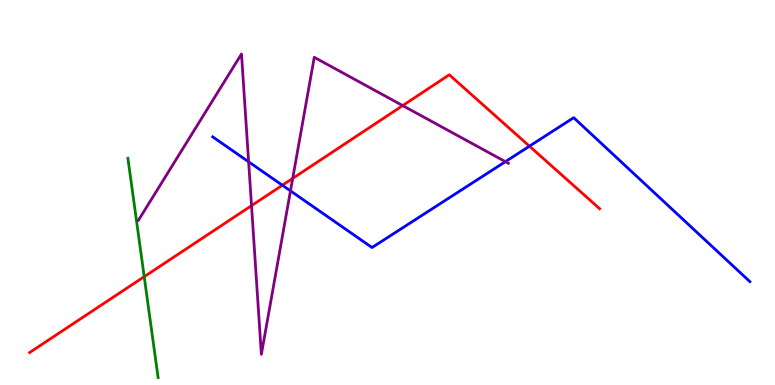[{'lines': ['blue', 'red'], 'intersections': [{'x': 3.64, 'y': 5.19}, {'x': 6.83, 'y': 6.2}]}, {'lines': ['green', 'red'], 'intersections': [{'x': 1.86, 'y': 2.81}]}, {'lines': ['purple', 'red'], 'intersections': [{'x': 3.25, 'y': 4.66}, {'x': 3.78, 'y': 5.37}, {'x': 5.2, 'y': 7.26}]}, {'lines': ['blue', 'green'], 'intersections': []}, {'lines': ['blue', 'purple'], 'intersections': [{'x': 3.21, 'y': 5.8}, {'x': 3.75, 'y': 5.04}, {'x': 6.52, 'y': 5.8}]}, {'lines': ['green', 'purple'], 'intersections': []}]